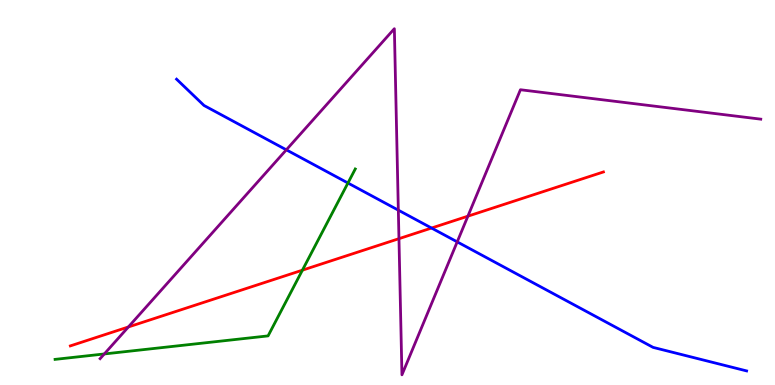[{'lines': ['blue', 'red'], 'intersections': [{'x': 5.57, 'y': 4.08}]}, {'lines': ['green', 'red'], 'intersections': [{'x': 3.9, 'y': 2.98}]}, {'lines': ['purple', 'red'], 'intersections': [{'x': 1.66, 'y': 1.51}, {'x': 5.15, 'y': 3.8}, {'x': 6.04, 'y': 4.38}]}, {'lines': ['blue', 'green'], 'intersections': [{'x': 4.49, 'y': 5.25}]}, {'lines': ['blue', 'purple'], 'intersections': [{'x': 3.69, 'y': 6.11}, {'x': 5.14, 'y': 4.54}, {'x': 5.9, 'y': 3.72}]}, {'lines': ['green', 'purple'], 'intersections': [{'x': 1.35, 'y': 0.807}]}]